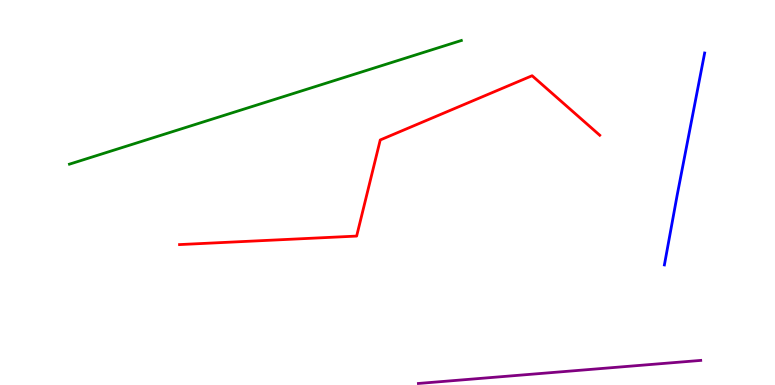[{'lines': ['blue', 'red'], 'intersections': []}, {'lines': ['green', 'red'], 'intersections': []}, {'lines': ['purple', 'red'], 'intersections': []}, {'lines': ['blue', 'green'], 'intersections': []}, {'lines': ['blue', 'purple'], 'intersections': []}, {'lines': ['green', 'purple'], 'intersections': []}]